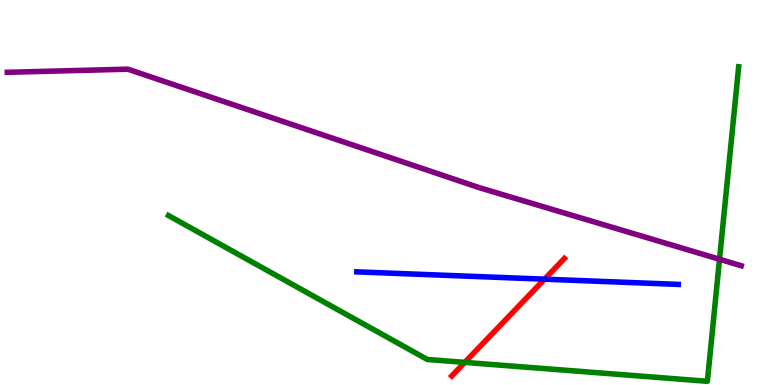[{'lines': ['blue', 'red'], 'intersections': [{'x': 7.03, 'y': 2.75}]}, {'lines': ['green', 'red'], 'intersections': [{'x': 6.0, 'y': 0.587}]}, {'lines': ['purple', 'red'], 'intersections': []}, {'lines': ['blue', 'green'], 'intersections': []}, {'lines': ['blue', 'purple'], 'intersections': []}, {'lines': ['green', 'purple'], 'intersections': [{'x': 9.28, 'y': 3.27}]}]